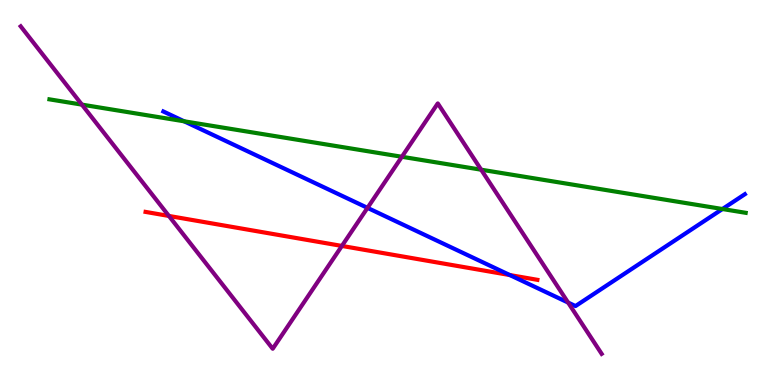[{'lines': ['blue', 'red'], 'intersections': [{'x': 6.58, 'y': 2.86}]}, {'lines': ['green', 'red'], 'intersections': []}, {'lines': ['purple', 'red'], 'intersections': [{'x': 2.18, 'y': 4.39}, {'x': 4.41, 'y': 3.61}]}, {'lines': ['blue', 'green'], 'intersections': [{'x': 2.38, 'y': 6.85}, {'x': 9.32, 'y': 4.57}]}, {'lines': ['blue', 'purple'], 'intersections': [{'x': 4.74, 'y': 4.6}, {'x': 7.33, 'y': 2.14}]}, {'lines': ['green', 'purple'], 'intersections': [{'x': 1.06, 'y': 7.28}, {'x': 5.19, 'y': 5.93}, {'x': 6.21, 'y': 5.59}]}]